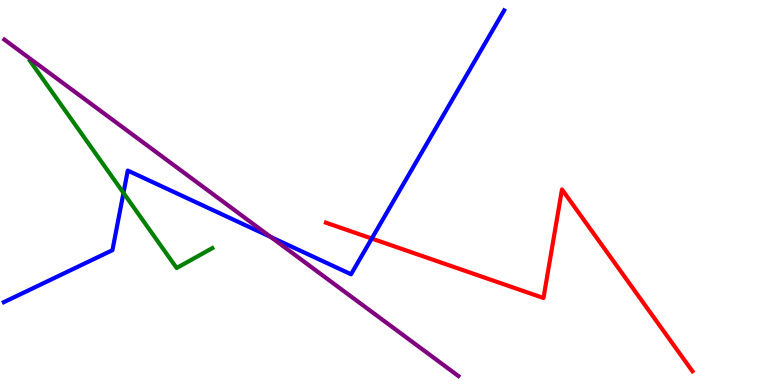[{'lines': ['blue', 'red'], 'intersections': [{'x': 4.8, 'y': 3.8}]}, {'lines': ['green', 'red'], 'intersections': []}, {'lines': ['purple', 'red'], 'intersections': []}, {'lines': ['blue', 'green'], 'intersections': [{'x': 1.59, 'y': 4.99}]}, {'lines': ['blue', 'purple'], 'intersections': [{'x': 3.49, 'y': 3.85}]}, {'lines': ['green', 'purple'], 'intersections': []}]